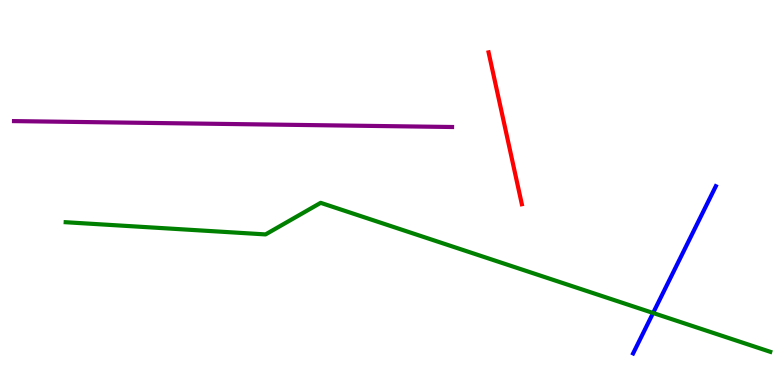[{'lines': ['blue', 'red'], 'intersections': []}, {'lines': ['green', 'red'], 'intersections': []}, {'lines': ['purple', 'red'], 'intersections': []}, {'lines': ['blue', 'green'], 'intersections': [{'x': 8.43, 'y': 1.87}]}, {'lines': ['blue', 'purple'], 'intersections': []}, {'lines': ['green', 'purple'], 'intersections': []}]